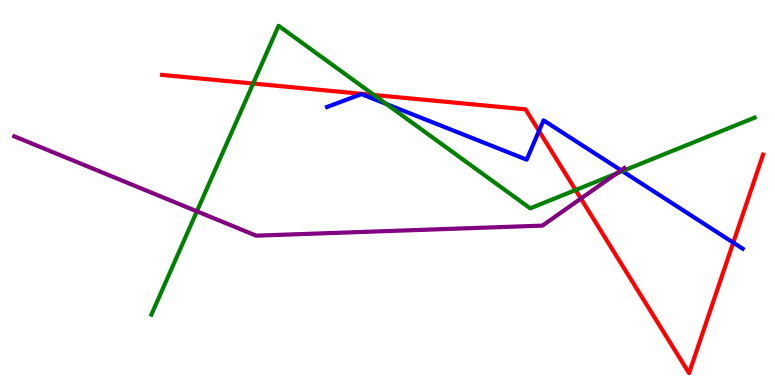[{'lines': ['blue', 'red'], 'intersections': [{'x': 6.95, 'y': 6.6}, {'x': 9.46, 'y': 3.7}]}, {'lines': ['green', 'red'], 'intersections': [{'x': 3.27, 'y': 7.83}, {'x': 4.83, 'y': 7.53}, {'x': 7.43, 'y': 5.06}]}, {'lines': ['purple', 'red'], 'intersections': [{'x': 7.5, 'y': 4.84}]}, {'lines': ['blue', 'green'], 'intersections': [{'x': 4.99, 'y': 7.3}, {'x': 8.03, 'y': 5.56}]}, {'lines': ['blue', 'purple'], 'intersections': [{'x': 8.01, 'y': 5.58}]}, {'lines': ['green', 'purple'], 'intersections': [{'x': 2.54, 'y': 4.51}, {'x': 7.96, 'y': 5.5}]}]